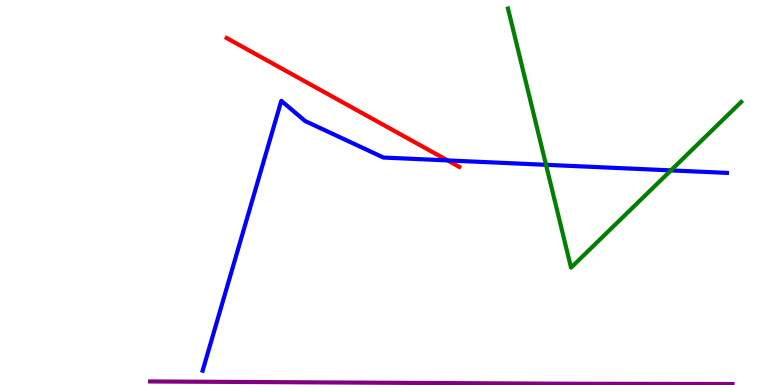[{'lines': ['blue', 'red'], 'intersections': [{'x': 5.77, 'y': 5.83}]}, {'lines': ['green', 'red'], 'intersections': []}, {'lines': ['purple', 'red'], 'intersections': []}, {'lines': ['blue', 'green'], 'intersections': [{'x': 7.05, 'y': 5.72}, {'x': 8.66, 'y': 5.57}]}, {'lines': ['blue', 'purple'], 'intersections': []}, {'lines': ['green', 'purple'], 'intersections': []}]